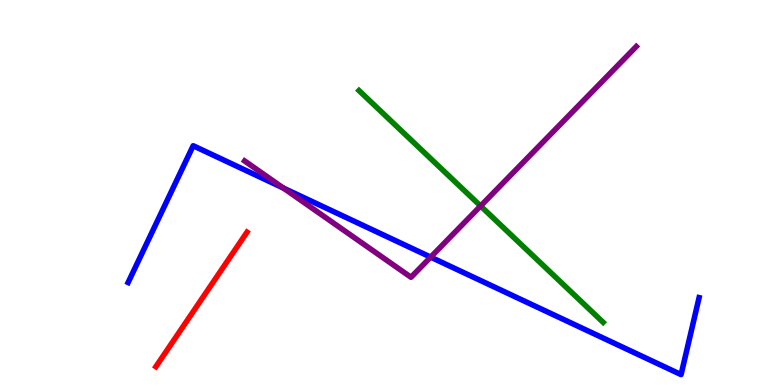[{'lines': ['blue', 'red'], 'intersections': []}, {'lines': ['green', 'red'], 'intersections': []}, {'lines': ['purple', 'red'], 'intersections': []}, {'lines': ['blue', 'green'], 'intersections': []}, {'lines': ['blue', 'purple'], 'intersections': [{'x': 3.66, 'y': 5.12}, {'x': 5.56, 'y': 3.32}]}, {'lines': ['green', 'purple'], 'intersections': [{'x': 6.2, 'y': 4.65}]}]